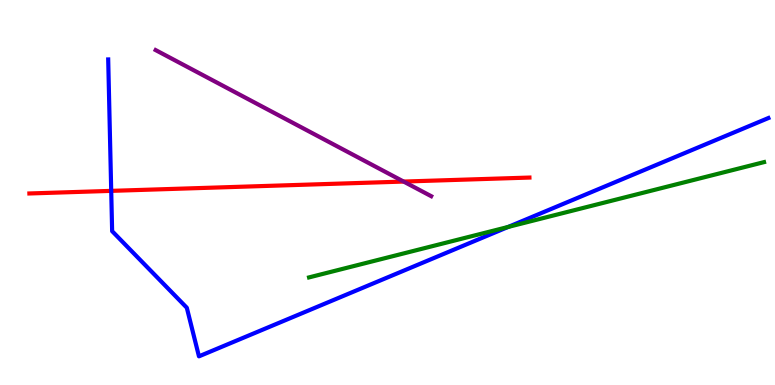[{'lines': ['blue', 'red'], 'intersections': [{'x': 1.44, 'y': 5.04}]}, {'lines': ['green', 'red'], 'intersections': []}, {'lines': ['purple', 'red'], 'intersections': [{'x': 5.21, 'y': 5.28}]}, {'lines': ['blue', 'green'], 'intersections': [{'x': 6.56, 'y': 4.11}]}, {'lines': ['blue', 'purple'], 'intersections': []}, {'lines': ['green', 'purple'], 'intersections': []}]